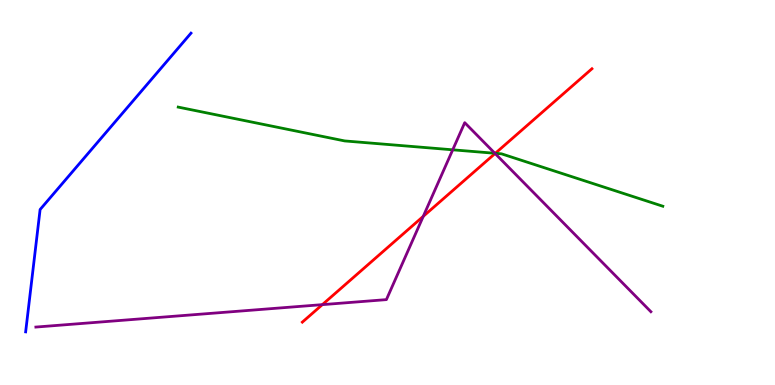[{'lines': ['blue', 'red'], 'intersections': []}, {'lines': ['green', 'red'], 'intersections': [{'x': 6.39, 'y': 6.02}]}, {'lines': ['purple', 'red'], 'intersections': [{'x': 4.16, 'y': 2.09}, {'x': 5.46, 'y': 4.38}, {'x': 6.39, 'y': 6.01}]}, {'lines': ['blue', 'green'], 'intersections': []}, {'lines': ['blue', 'purple'], 'intersections': []}, {'lines': ['green', 'purple'], 'intersections': [{'x': 5.84, 'y': 6.11}, {'x': 6.39, 'y': 6.02}]}]